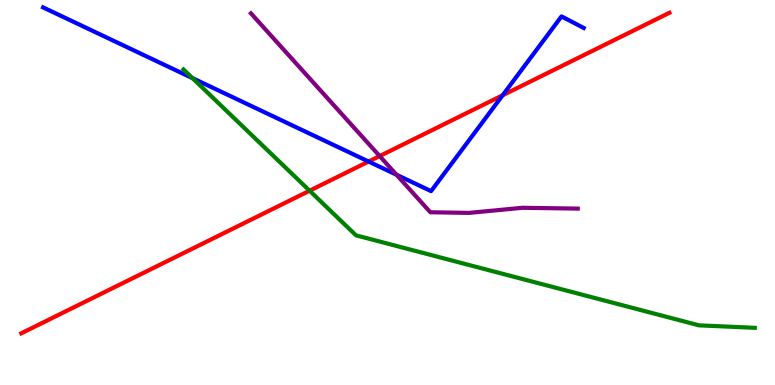[{'lines': ['blue', 'red'], 'intersections': [{'x': 4.76, 'y': 5.8}, {'x': 6.49, 'y': 7.53}]}, {'lines': ['green', 'red'], 'intersections': [{'x': 3.99, 'y': 5.05}]}, {'lines': ['purple', 'red'], 'intersections': [{'x': 4.9, 'y': 5.95}]}, {'lines': ['blue', 'green'], 'intersections': [{'x': 2.48, 'y': 7.97}]}, {'lines': ['blue', 'purple'], 'intersections': [{'x': 5.12, 'y': 5.46}]}, {'lines': ['green', 'purple'], 'intersections': []}]